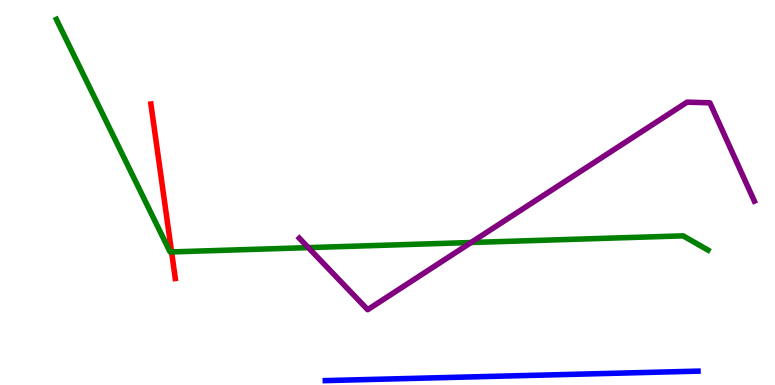[{'lines': ['blue', 'red'], 'intersections': []}, {'lines': ['green', 'red'], 'intersections': [{'x': 2.21, 'y': 3.46}]}, {'lines': ['purple', 'red'], 'intersections': []}, {'lines': ['blue', 'green'], 'intersections': []}, {'lines': ['blue', 'purple'], 'intersections': []}, {'lines': ['green', 'purple'], 'intersections': [{'x': 3.98, 'y': 3.57}, {'x': 6.08, 'y': 3.7}]}]